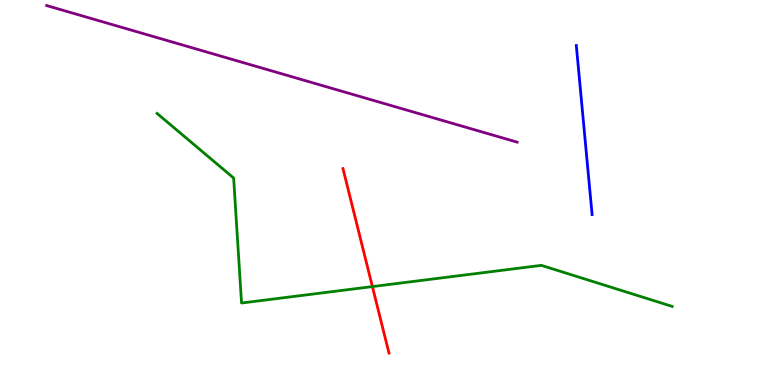[{'lines': ['blue', 'red'], 'intersections': []}, {'lines': ['green', 'red'], 'intersections': [{'x': 4.81, 'y': 2.56}]}, {'lines': ['purple', 'red'], 'intersections': []}, {'lines': ['blue', 'green'], 'intersections': []}, {'lines': ['blue', 'purple'], 'intersections': []}, {'lines': ['green', 'purple'], 'intersections': []}]